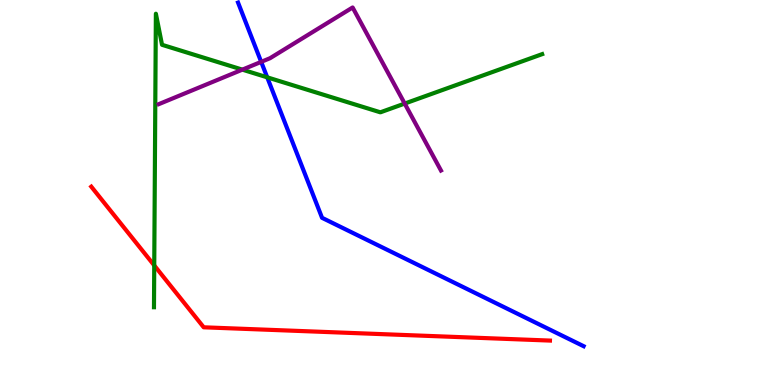[{'lines': ['blue', 'red'], 'intersections': []}, {'lines': ['green', 'red'], 'intersections': [{'x': 1.99, 'y': 3.11}]}, {'lines': ['purple', 'red'], 'intersections': []}, {'lines': ['blue', 'green'], 'intersections': [{'x': 3.45, 'y': 7.99}]}, {'lines': ['blue', 'purple'], 'intersections': [{'x': 3.37, 'y': 8.39}]}, {'lines': ['green', 'purple'], 'intersections': [{'x': 3.13, 'y': 8.19}, {'x': 5.22, 'y': 7.31}]}]